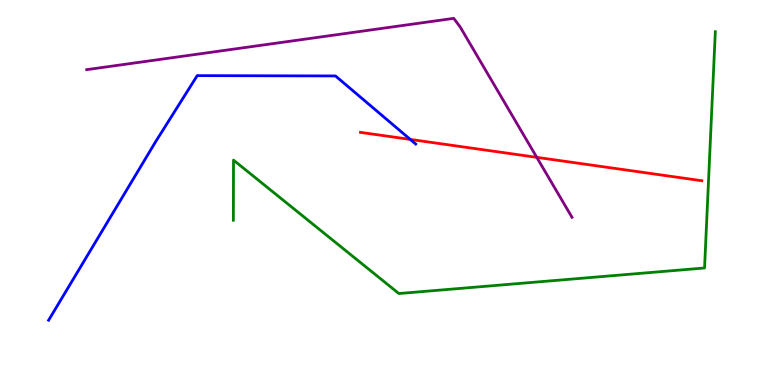[{'lines': ['blue', 'red'], 'intersections': [{'x': 5.29, 'y': 6.38}]}, {'lines': ['green', 'red'], 'intersections': []}, {'lines': ['purple', 'red'], 'intersections': [{'x': 6.93, 'y': 5.91}]}, {'lines': ['blue', 'green'], 'intersections': []}, {'lines': ['blue', 'purple'], 'intersections': []}, {'lines': ['green', 'purple'], 'intersections': []}]